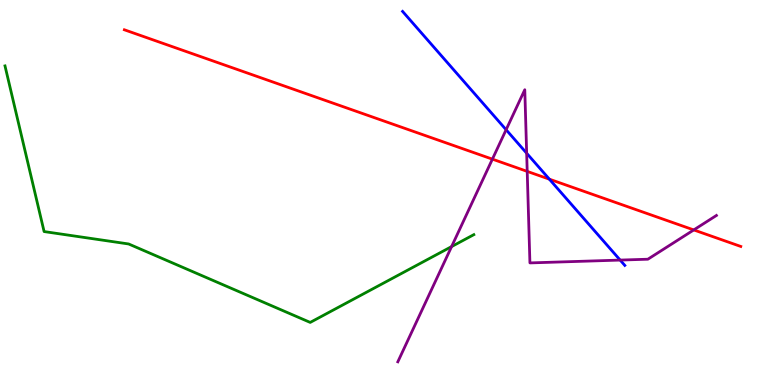[{'lines': ['blue', 'red'], 'intersections': [{'x': 7.09, 'y': 5.35}]}, {'lines': ['green', 'red'], 'intersections': []}, {'lines': ['purple', 'red'], 'intersections': [{'x': 6.35, 'y': 5.87}, {'x': 6.8, 'y': 5.55}, {'x': 8.95, 'y': 4.03}]}, {'lines': ['blue', 'green'], 'intersections': []}, {'lines': ['blue', 'purple'], 'intersections': [{'x': 6.53, 'y': 6.63}, {'x': 6.8, 'y': 6.02}, {'x': 8.0, 'y': 3.24}]}, {'lines': ['green', 'purple'], 'intersections': [{'x': 5.83, 'y': 3.6}]}]